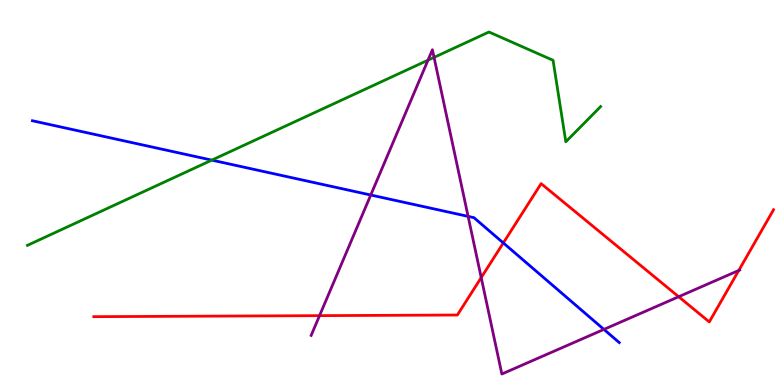[{'lines': ['blue', 'red'], 'intersections': [{'x': 6.49, 'y': 3.69}]}, {'lines': ['green', 'red'], 'intersections': []}, {'lines': ['purple', 'red'], 'intersections': [{'x': 4.12, 'y': 1.8}, {'x': 6.21, 'y': 2.79}, {'x': 8.76, 'y': 2.29}, {'x': 9.53, 'y': 2.98}]}, {'lines': ['blue', 'green'], 'intersections': [{'x': 2.73, 'y': 5.84}]}, {'lines': ['blue', 'purple'], 'intersections': [{'x': 4.78, 'y': 4.93}, {'x': 6.04, 'y': 4.38}, {'x': 7.79, 'y': 1.44}]}, {'lines': ['green', 'purple'], 'intersections': [{'x': 5.52, 'y': 8.44}, {'x': 5.6, 'y': 8.51}]}]